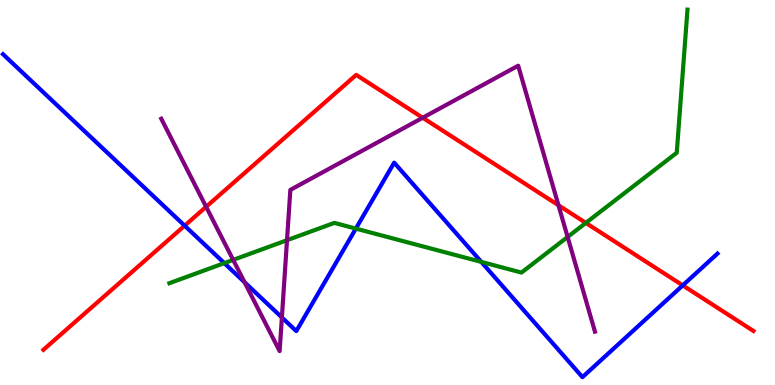[{'lines': ['blue', 'red'], 'intersections': [{'x': 2.38, 'y': 4.14}, {'x': 8.81, 'y': 2.59}]}, {'lines': ['green', 'red'], 'intersections': [{'x': 7.56, 'y': 4.21}]}, {'lines': ['purple', 'red'], 'intersections': [{'x': 2.66, 'y': 4.63}, {'x': 5.45, 'y': 6.94}, {'x': 7.21, 'y': 4.67}]}, {'lines': ['blue', 'green'], 'intersections': [{'x': 2.89, 'y': 3.17}, {'x': 4.59, 'y': 4.06}, {'x': 6.21, 'y': 3.2}]}, {'lines': ['blue', 'purple'], 'intersections': [{'x': 3.16, 'y': 2.67}, {'x': 3.64, 'y': 1.75}]}, {'lines': ['green', 'purple'], 'intersections': [{'x': 3.01, 'y': 3.25}, {'x': 3.7, 'y': 3.76}, {'x': 7.32, 'y': 3.85}]}]